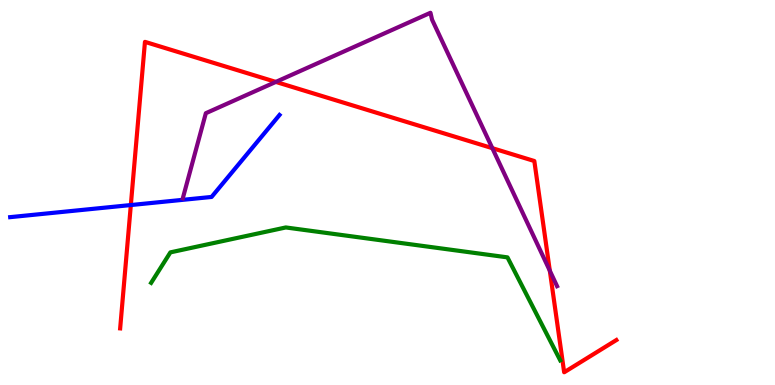[{'lines': ['blue', 'red'], 'intersections': [{'x': 1.69, 'y': 4.67}]}, {'lines': ['green', 'red'], 'intersections': []}, {'lines': ['purple', 'red'], 'intersections': [{'x': 3.56, 'y': 7.87}, {'x': 6.35, 'y': 6.15}, {'x': 7.09, 'y': 2.97}]}, {'lines': ['blue', 'green'], 'intersections': []}, {'lines': ['blue', 'purple'], 'intersections': []}, {'lines': ['green', 'purple'], 'intersections': []}]